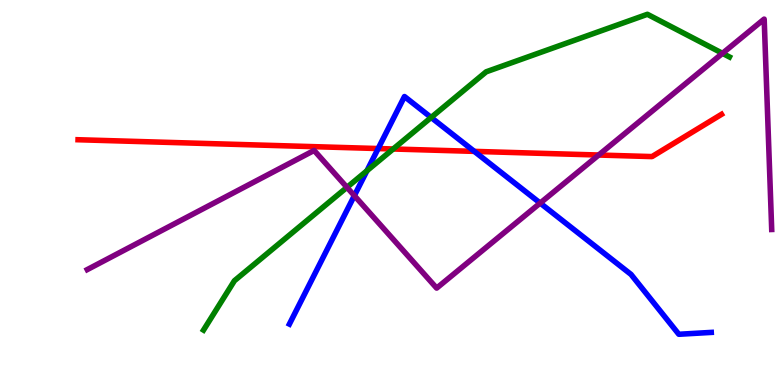[{'lines': ['blue', 'red'], 'intersections': [{'x': 4.88, 'y': 6.14}, {'x': 6.12, 'y': 6.07}]}, {'lines': ['green', 'red'], 'intersections': [{'x': 5.07, 'y': 6.13}]}, {'lines': ['purple', 'red'], 'intersections': [{'x': 7.72, 'y': 5.97}]}, {'lines': ['blue', 'green'], 'intersections': [{'x': 4.73, 'y': 5.56}, {'x': 5.56, 'y': 6.95}]}, {'lines': ['blue', 'purple'], 'intersections': [{'x': 4.57, 'y': 4.92}, {'x': 6.97, 'y': 4.73}]}, {'lines': ['green', 'purple'], 'intersections': [{'x': 4.48, 'y': 5.13}, {'x': 9.32, 'y': 8.61}]}]